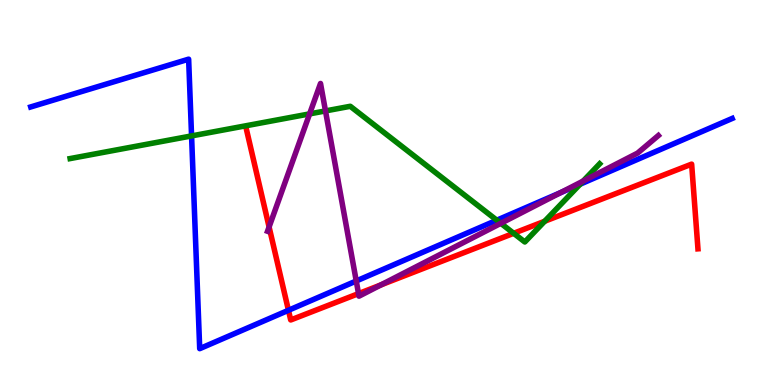[{'lines': ['blue', 'red'], 'intersections': [{'x': 3.72, 'y': 1.94}]}, {'lines': ['green', 'red'], 'intersections': [{'x': 6.63, 'y': 3.94}, {'x': 7.03, 'y': 4.25}]}, {'lines': ['purple', 'red'], 'intersections': [{'x': 3.47, 'y': 4.11}, {'x': 4.63, 'y': 2.37}, {'x': 4.92, 'y': 2.6}]}, {'lines': ['blue', 'green'], 'intersections': [{'x': 2.47, 'y': 6.47}, {'x': 6.41, 'y': 4.28}, {'x': 7.49, 'y': 5.22}]}, {'lines': ['blue', 'purple'], 'intersections': [{'x': 4.6, 'y': 2.7}, {'x': 7.23, 'y': 5.0}]}, {'lines': ['green', 'purple'], 'intersections': [{'x': 4.0, 'y': 7.04}, {'x': 4.2, 'y': 7.12}, {'x': 6.46, 'y': 4.2}, {'x': 7.52, 'y': 5.3}]}]